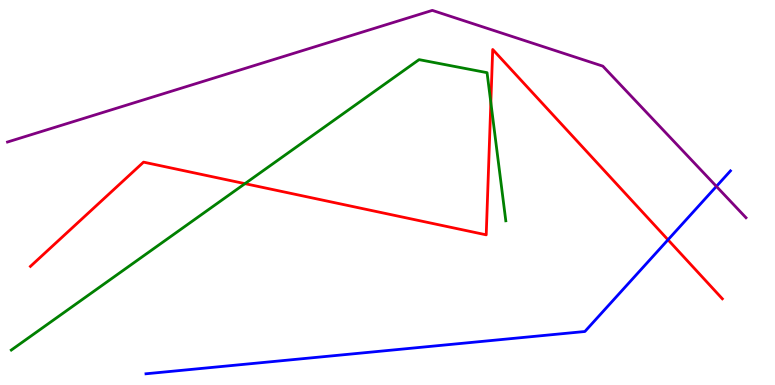[{'lines': ['blue', 'red'], 'intersections': [{'x': 8.62, 'y': 3.77}]}, {'lines': ['green', 'red'], 'intersections': [{'x': 3.16, 'y': 5.23}, {'x': 6.33, 'y': 7.33}]}, {'lines': ['purple', 'red'], 'intersections': []}, {'lines': ['blue', 'green'], 'intersections': []}, {'lines': ['blue', 'purple'], 'intersections': [{'x': 9.24, 'y': 5.16}]}, {'lines': ['green', 'purple'], 'intersections': []}]